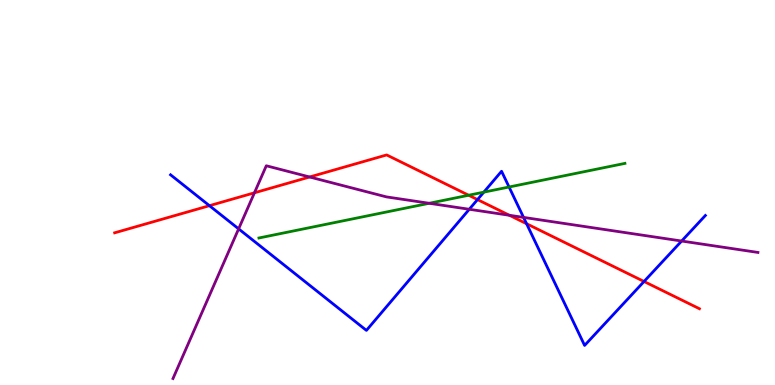[{'lines': ['blue', 'red'], 'intersections': [{'x': 2.7, 'y': 4.66}, {'x': 6.16, 'y': 4.82}, {'x': 6.79, 'y': 4.19}, {'x': 8.31, 'y': 2.69}]}, {'lines': ['green', 'red'], 'intersections': [{'x': 6.05, 'y': 4.93}]}, {'lines': ['purple', 'red'], 'intersections': [{'x': 3.28, 'y': 4.99}, {'x': 4.0, 'y': 5.4}, {'x': 6.57, 'y': 4.41}]}, {'lines': ['blue', 'green'], 'intersections': [{'x': 6.24, 'y': 5.01}, {'x': 6.57, 'y': 5.14}]}, {'lines': ['blue', 'purple'], 'intersections': [{'x': 3.08, 'y': 4.06}, {'x': 6.06, 'y': 4.56}, {'x': 6.76, 'y': 4.35}, {'x': 8.8, 'y': 3.74}]}, {'lines': ['green', 'purple'], 'intersections': [{'x': 5.54, 'y': 4.72}]}]